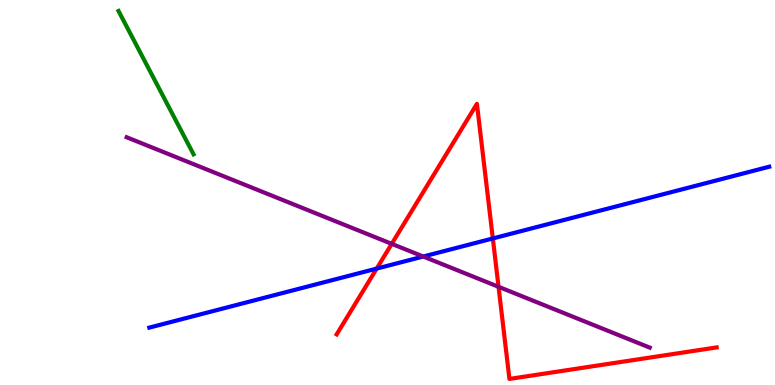[{'lines': ['blue', 'red'], 'intersections': [{'x': 4.86, 'y': 3.02}, {'x': 6.36, 'y': 3.81}]}, {'lines': ['green', 'red'], 'intersections': []}, {'lines': ['purple', 'red'], 'intersections': [{'x': 5.05, 'y': 3.67}, {'x': 6.43, 'y': 2.55}]}, {'lines': ['blue', 'green'], 'intersections': []}, {'lines': ['blue', 'purple'], 'intersections': [{'x': 5.46, 'y': 3.34}]}, {'lines': ['green', 'purple'], 'intersections': []}]